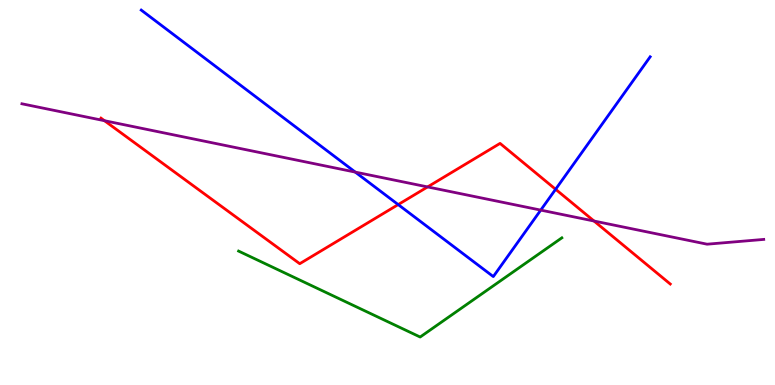[{'lines': ['blue', 'red'], 'intersections': [{'x': 5.14, 'y': 4.69}, {'x': 7.17, 'y': 5.08}]}, {'lines': ['green', 'red'], 'intersections': []}, {'lines': ['purple', 'red'], 'intersections': [{'x': 1.35, 'y': 6.86}, {'x': 5.52, 'y': 5.14}, {'x': 7.66, 'y': 4.26}]}, {'lines': ['blue', 'green'], 'intersections': []}, {'lines': ['blue', 'purple'], 'intersections': [{'x': 4.58, 'y': 5.53}, {'x': 6.98, 'y': 4.54}]}, {'lines': ['green', 'purple'], 'intersections': []}]